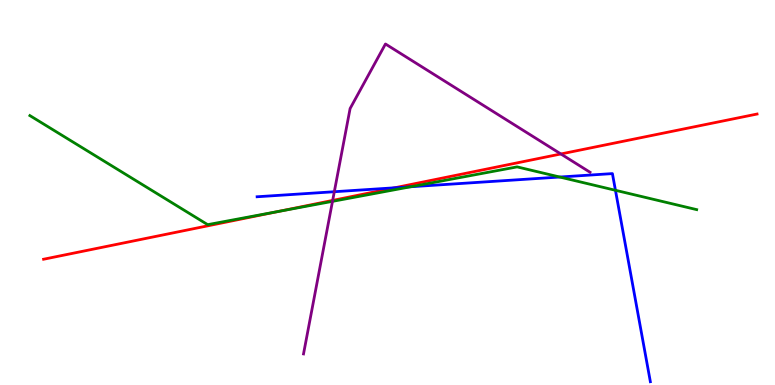[{'lines': ['blue', 'red'], 'intersections': [{'x': 5.09, 'y': 5.12}]}, {'lines': ['green', 'red'], 'intersections': [{'x': 3.59, 'y': 4.51}]}, {'lines': ['purple', 'red'], 'intersections': [{'x': 4.29, 'y': 4.79}, {'x': 7.24, 'y': 6.0}]}, {'lines': ['blue', 'green'], 'intersections': [{'x': 5.3, 'y': 5.15}, {'x': 7.22, 'y': 5.4}, {'x': 7.94, 'y': 5.06}]}, {'lines': ['blue', 'purple'], 'intersections': [{'x': 4.31, 'y': 5.02}]}, {'lines': ['green', 'purple'], 'intersections': [{'x': 4.29, 'y': 4.77}]}]